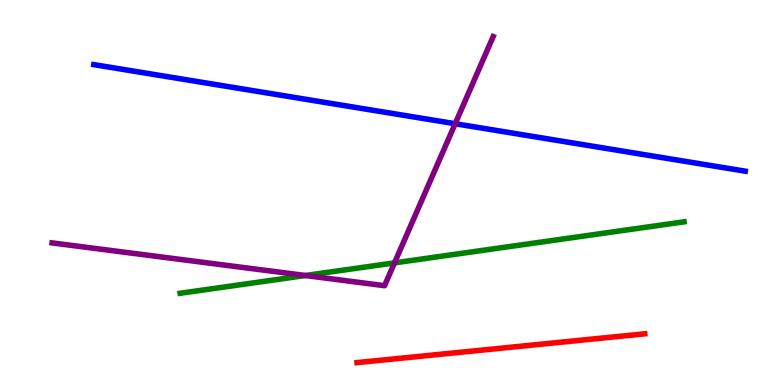[{'lines': ['blue', 'red'], 'intersections': []}, {'lines': ['green', 'red'], 'intersections': []}, {'lines': ['purple', 'red'], 'intersections': []}, {'lines': ['blue', 'green'], 'intersections': []}, {'lines': ['blue', 'purple'], 'intersections': [{'x': 5.87, 'y': 6.79}]}, {'lines': ['green', 'purple'], 'intersections': [{'x': 3.94, 'y': 2.84}, {'x': 5.09, 'y': 3.17}]}]